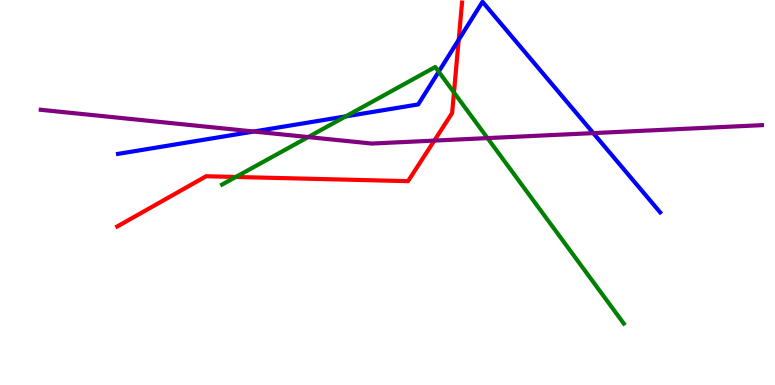[{'lines': ['blue', 'red'], 'intersections': [{'x': 5.92, 'y': 8.97}]}, {'lines': ['green', 'red'], 'intersections': [{'x': 3.04, 'y': 5.4}, {'x': 5.86, 'y': 7.6}]}, {'lines': ['purple', 'red'], 'intersections': [{'x': 5.6, 'y': 6.35}]}, {'lines': ['blue', 'green'], 'intersections': [{'x': 4.46, 'y': 6.98}, {'x': 5.66, 'y': 8.14}]}, {'lines': ['blue', 'purple'], 'intersections': [{'x': 3.27, 'y': 6.58}, {'x': 7.66, 'y': 6.54}]}, {'lines': ['green', 'purple'], 'intersections': [{'x': 3.98, 'y': 6.44}, {'x': 6.29, 'y': 6.41}]}]